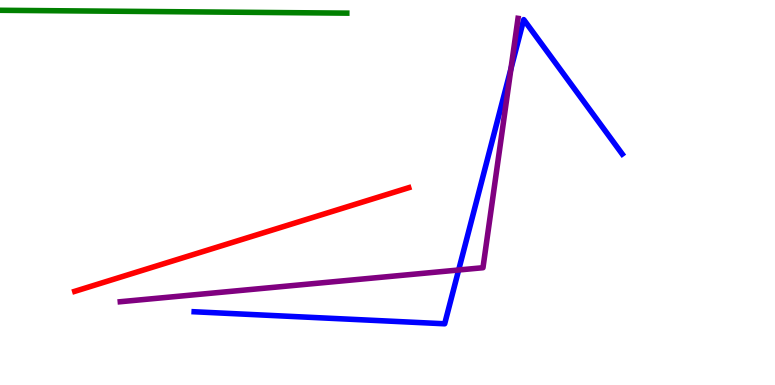[{'lines': ['blue', 'red'], 'intersections': []}, {'lines': ['green', 'red'], 'intersections': []}, {'lines': ['purple', 'red'], 'intersections': []}, {'lines': ['blue', 'green'], 'intersections': []}, {'lines': ['blue', 'purple'], 'intersections': [{'x': 5.92, 'y': 2.99}, {'x': 6.59, 'y': 8.21}]}, {'lines': ['green', 'purple'], 'intersections': []}]